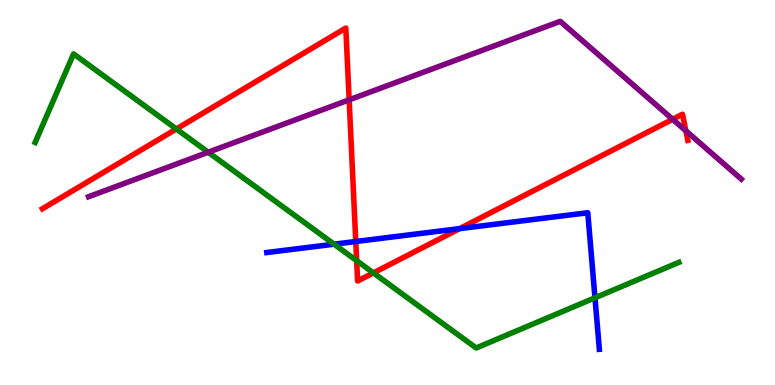[{'lines': ['blue', 'red'], 'intersections': [{'x': 4.59, 'y': 3.73}, {'x': 5.93, 'y': 4.06}]}, {'lines': ['green', 'red'], 'intersections': [{'x': 2.28, 'y': 6.65}, {'x': 4.6, 'y': 3.23}, {'x': 4.82, 'y': 2.91}]}, {'lines': ['purple', 'red'], 'intersections': [{'x': 4.51, 'y': 7.41}, {'x': 8.68, 'y': 6.9}, {'x': 8.85, 'y': 6.6}]}, {'lines': ['blue', 'green'], 'intersections': [{'x': 4.31, 'y': 3.66}, {'x': 7.68, 'y': 2.27}]}, {'lines': ['blue', 'purple'], 'intersections': []}, {'lines': ['green', 'purple'], 'intersections': [{'x': 2.69, 'y': 6.05}]}]